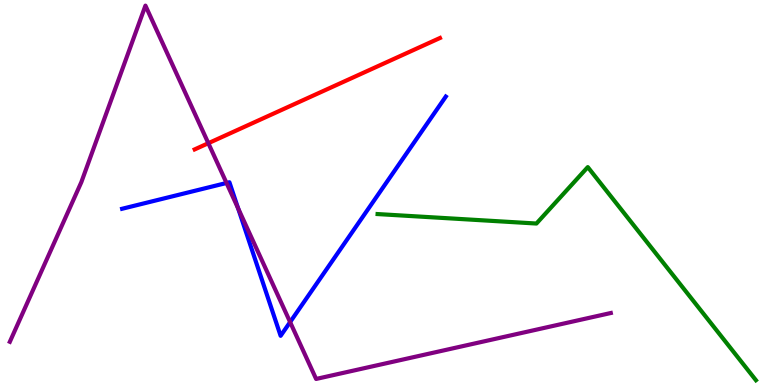[{'lines': ['blue', 'red'], 'intersections': []}, {'lines': ['green', 'red'], 'intersections': []}, {'lines': ['purple', 'red'], 'intersections': [{'x': 2.69, 'y': 6.28}]}, {'lines': ['blue', 'green'], 'intersections': []}, {'lines': ['blue', 'purple'], 'intersections': [{'x': 2.92, 'y': 5.25}, {'x': 3.07, 'y': 4.59}, {'x': 3.74, 'y': 1.63}]}, {'lines': ['green', 'purple'], 'intersections': []}]